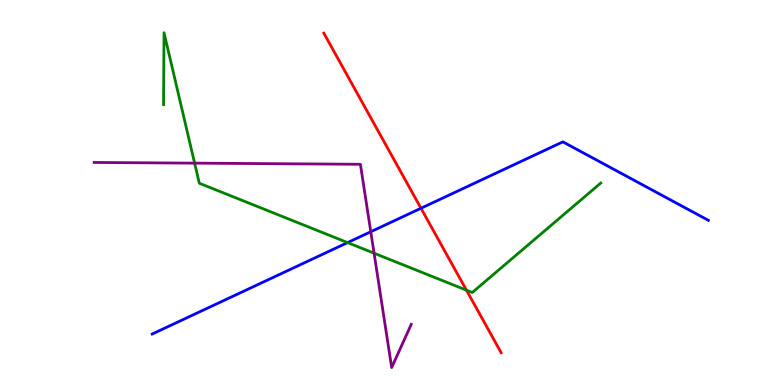[{'lines': ['blue', 'red'], 'intersections': [{'x': 5.43, 'y': 4.59}]}, {'lines': ['green', 'red'], 'intersections': [{'x': 6.02, 'y': 2.46}]}, {'lines': ['purple', 'red'], 'intersections': []}, {'lines': ['blue', 'green'], 'intersections': [{'x': 4.48, 'y': 3.7}]}, {'lines': ['blue', 'purple'], 'intersections': [{'x': 4.78, 'y': 3.98}]}, {'lines': ['green', 'purple'], 'intersections': [{'x': 2.51, 'y': 5.76}, {'x': 4.83, 'y': 3.42}]}]